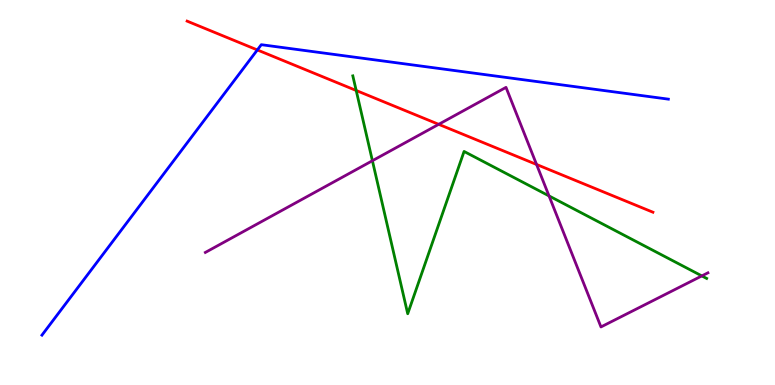[{'lines': ['blue', 'red'], 'intersections': [{'x': 3.32, 'y': 8.7}]}, {'lines': ['green', 'red'], 'intersections': [{'x': 4.6, 'y': 7.65}]}, {'lines': ['purple', 'red'], 'intersections': [{'x': 5.66, 'y': 6.77}, {'x': 6.92, 'y': 5.73}]}, {'lines': ['blue', 'green'], 'intersections': []}, {'lines': ['blue', 'purple'], 'intersections': []}, {'lines': ['green', 'purple'], 'intersections': [{'x': 4.81, 'y': 5.83}, {'x': 7.08, 'y': 4.91}, {'x': 9.06, 'y': 2.83}]}]